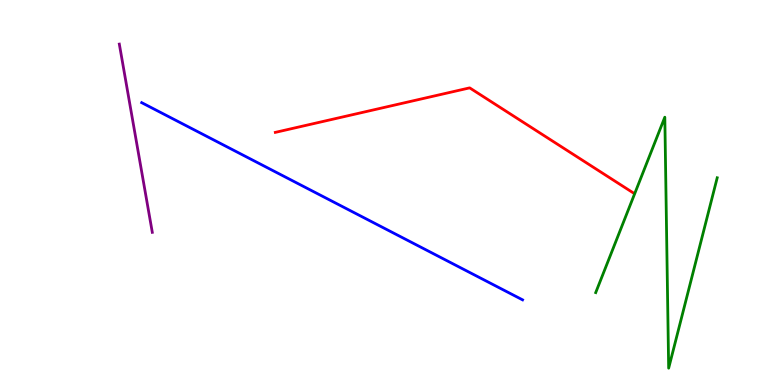[{'lines': ['blue', 'red'], 'intersections': []}, {'lines': ['green', 'red'], 'intersections': []}, {'lines': ['purple', 'red'], 'intersections': []}, {'lines': ['blue', 'green'], 'intersections': []}, {'lines': ['blue', 'purple'], 'intersections': []}, {'lines': ['green', 'purple'], 'intersections': []}]